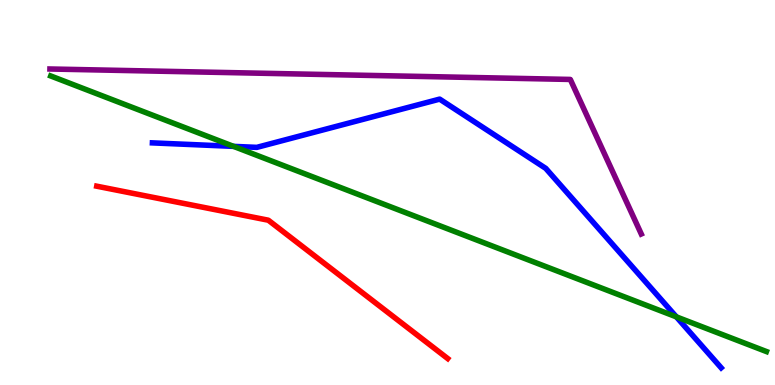[{'lines': ['blue', 'red'], 'intersections': []}, {'lines': ['green', 'red'], 'intersections': []}, {'lines': ['purple', 'red'], 'intersections': []}, {'lines': ['blue', 'green'], 'intersections': [{'x': 3.01, 'y': 6.2}, {'x': 8.73, 'y': 1.77}]}, {'lines': ['blue', 'purple'], 'intersections': []}, {'lines': ['green', 'purple'], 'intersections': []}]